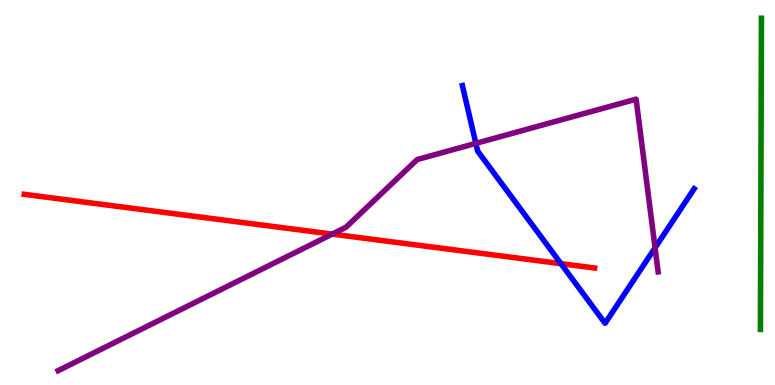[{'lines': ['blue', 'red'], 'intersections': [{'x': 7.24, 'y': 3.15}]}, {'lines': ['green', 'red'], 'intersections': []}, {'lines': ['purple', 'red'], 'intersections': [{'x': 4.29, 'y': 3.92}]}, {'lines': ['blue', 'green'], 'intersections': []}, {'lines': ['blue', 'purple'], 'intersections': [{'x': 6.14, 'y': 6.28}, {'x': 8.45, 'y': 3.56}]}, {'lines': ['green', 'purple'], 'intersections': []}]